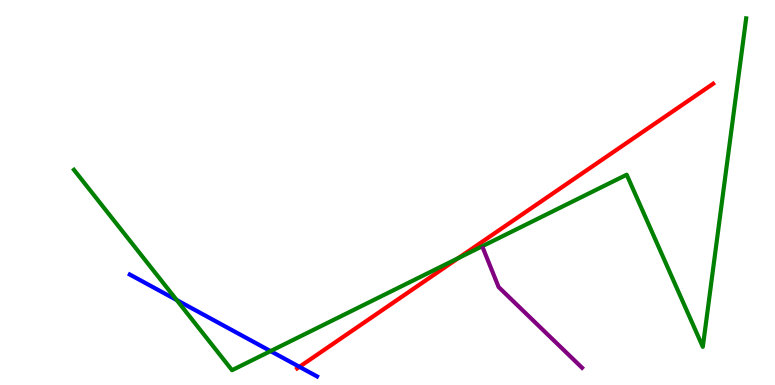[{'lines': ['blue', 'red'], 'intersections': [{'x': 3.86, 'y': 0.472}]}, {'lines': ['green', 'red'], 'intersections': [{'x': 5.91, 'y': 3.3}]}, {'lines': ['purple', 'red'], 'intersections': []}, {'lines': ['blue', 'green'], 'intersections': [{'x': 2.28, 'y': 2.21}, {'x': 3.49, 'y': 0.88}]}, {'lines': ['blue', 'purple'], 'intersections': []}, {'lines': ['green', 'purple'], 'intersections': []}]